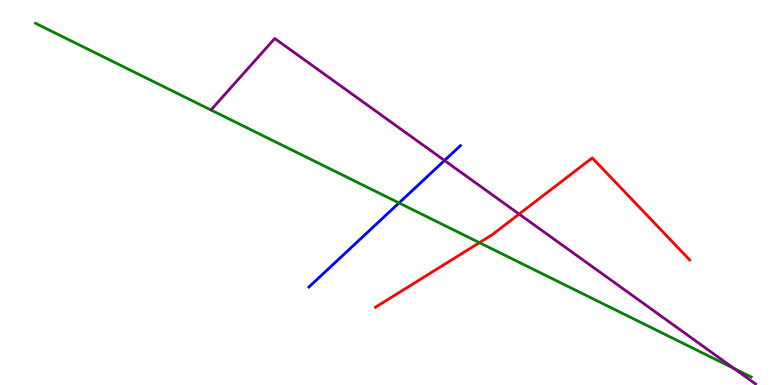[{'lines': ['blue', 'red'], 'intersections': []}, {'lines': ['green', 'red'], 'intersections': [{'x': 6.19, 'y': 3.7}]}, {'lines': ['purple', 'red'], 'intersections': [{'x': 6.7, 'y': 4.44}]}, {'lines': ['blue', 'green'], 'intersections': [{'x': 5.15, 'y': 4.73}]}, {'lines': ['blue', 'purple'], 'intersections': [{'x': 5.74, 'y': 5.83}]}, {'lines': ['green', 'purple'], 'intersections': [{'x': 9.47, 'y': 0.428}]}]